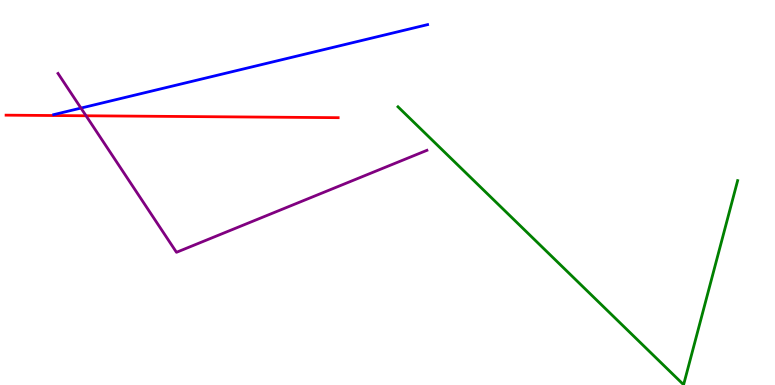[{'lines': ['blue', 'red'], 'intersections': []}, {'lines': ['green', 'red'], 'intersections': []}, {'lines': ['purple', 'red'], 'intersections': [{'x': 1.11, 'y': 6.99}]}, {'lines': ['blue', 'green'], 'intersections': []}, {'lines': ['blue', 'purple'], 'intersections': [{'x': 1.04, 'y': 7.19}]}, {'lines': ['green', 'purple'], 'intersections': []}]